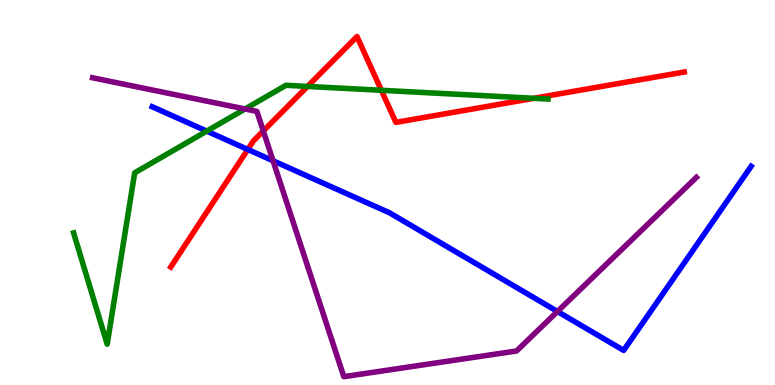[{'lines': ['blue', 'red'], 'intersections': [{'x': 3.2, 'y': 6.12}]}, {'lines': ['green', 'red'], 'intersections': [{'x': 3.97, 'y': 7.76}, {'x': 4.92, 'y': 7.65}, {'x': 6.89, 'y': 7.45}]}, {'lines': ['purple', 'red'], 'intersections': [{'x': 3.4, 'y': 6.6}]}, {'lines': ['blue', 'green'], 'intersections': [{'x': 2.67, 'y': 6.59}]}, {'lines': ['blue', 'purple'], 'intersections': [{'x': 3.52, 'y': 5.82}, {'x': 7.19, 'y': 1.91}]}, {'lines': ['green', 'purple'], 'intersections': [{'x': 3.16, 'y': 7.17}]}]